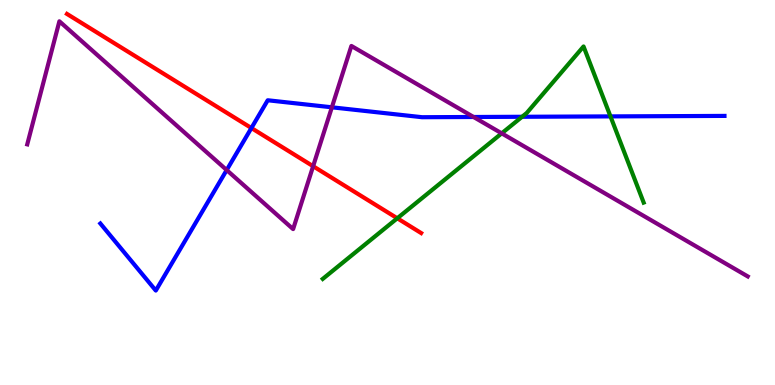[{'lines': ['blue', 'red'], 'intersections': [{'x': 3.24, 'y': 6.67}]}, {'lines': ['green', 'red'], 'intersections': [{'x': 5.13, 'y': 4.33}]}, {'lines': ['purple', 'red'], 'intersections': [{'x': 4.04, 'y': 5.68}]}, {'lines': ['blue', 'green'], 'intersections': [{'x': 6.74, 'y': 6.97}, {'x': 7.88, 'y': 6.98}]}, {'lines': ['blue', 'purple'], 'intersections': [{'x': 2.92, 'y': 5.58}, {'x': 4.28, 'y': 7.21}, {'x': 6.11, 'y': 6.96}]}, {'lines': ['green', 'purple'], 'intersections': [{'x': 6.47, 'y': 6.54}]}]